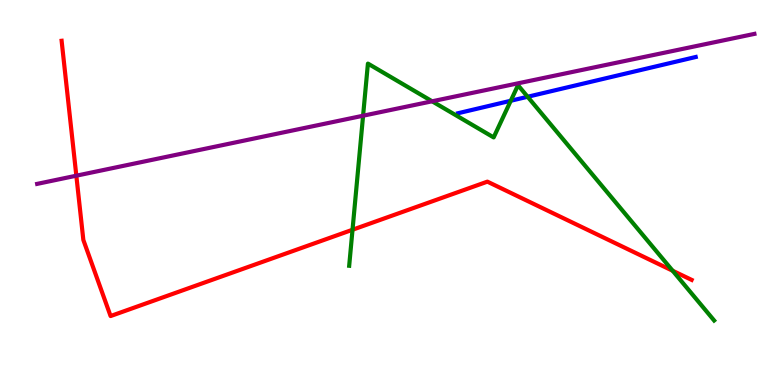[{'lines': ['blue', 'red'], 'intersections': []}, {'lines': ['green', 'red'], 'intersections': [{'x': 4.55, 'y': 4.03}, {'x': 8.68, 'y': 2.97}]}, {'lines': ['purple', 'red'], 'intersections': [{'x': 0.985, 'y': 5.44}]}, {'lines': ['blue', 'green'], 'intersections': [{'x': 6.59, 'y': 7.38}, {'x': 6.81, 'y': 7.49}]}, {'lines': ['blue', 'purple'], 'intersections': []}, {'lines': ['green', 'purple'], 'intersections': [{'x': 4.68, 'y': 6.99}, {'x': 5.58, 'y': 7.37}]}]